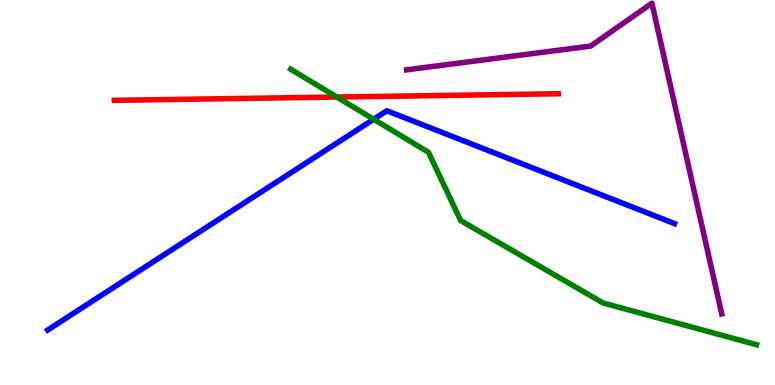[{'lines': ['blue', 'red'], 'intersections': []}, {'lines': ['green', 'red'], 'intersections': [{'x': 4.35, 'y': 7.48}]}, {'lines': ['purple', 'red'], 'intersections': []}, {'lines': ['blue', 'green'], 'intersections': [{'x': 4.82, 'y': 6.9}]}, {'lines': ['blue', 'purple'], 'intersections': []}, {'lines': ['green', 'purple'], 'intersections': []}]